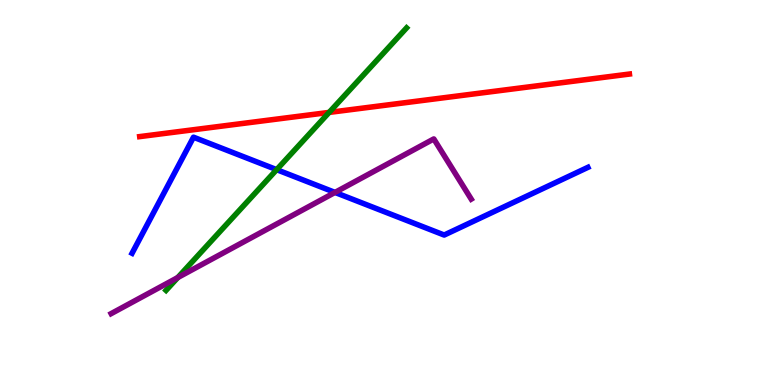[{'lines': ['blue', 'red'], 'intersections': []}, {'lines': ['green', 'red'], 'intersections': [{'x': 4.25, 'y': 7.08}]}, {'lines': ['purple', 'red'], 'intersections': []}, {'lines': ['blue', 'green'], 'intersections': [{'x': 3.57, 'y': 5.59}]}, {'lines': ['blue', 'purple'], 'intersections': [{'x': 4.32, 'y': 5.0}]}, {'lines': ['green', 'purple'], 'intersections': [{'x': 2.29, 'y': 2.79}]}]